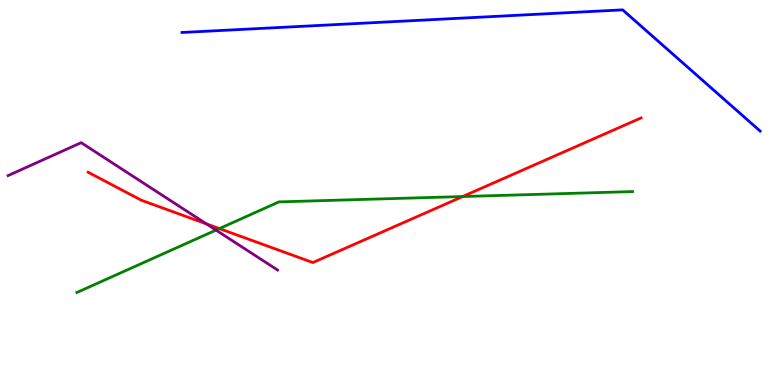[{'lines': ['blue', 'red'], 'intersections': []}, {'lines': ['green', 'red'], 'intersections': [{'x': 2.83, 'y': 4.06}, {'x': 5.97, 'y': 4.9}]}, {'lines': ['purple', 'red'], 'intersections': [{'x': 2.66, 'y': 4.19}]}, {'lines': ['blue', 'green'], 'intersections': []}, {'lines': ['blue', 'purple'], 'intersections': []}, {'lines': ['green', 'purple'], 'intersections': [{'x': 2.79, 'y': 4.02}]}]